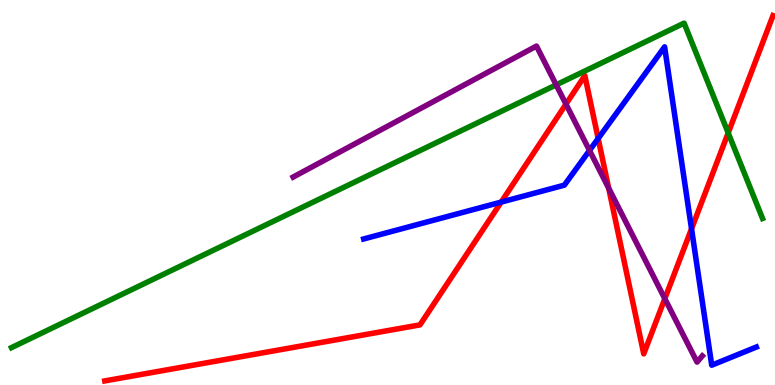[{'lines': ['blue', 'red'], 'intersections': [{'x': 6.47, 'y': 4.75}, {'x': 7.72, 'y': 6.4}, {'x': 8.92, 'y': 4.06}]}, {'lines': ['green', 'red'], 'intersections': [{'x': 9.4, 'y': 6.55}]}, {'lines': ['purple', 'red'], 'intersections': [{'x': 7.3, 'y': 7.3}, {'x': 7.85, 'y': 5.11}, {'x': 8.58, 'y': 2.24}]}, {'lines': ['blue', 'green'], 'intersections': []}, {'lines': ['blue', 'purple'], 'intersections': [{'x': 7.61, 'y': 6.09}]}, {'lines': ['green', 'purple'], 'intersections': [{'x': 7.18, 'y': 7.8}]}]